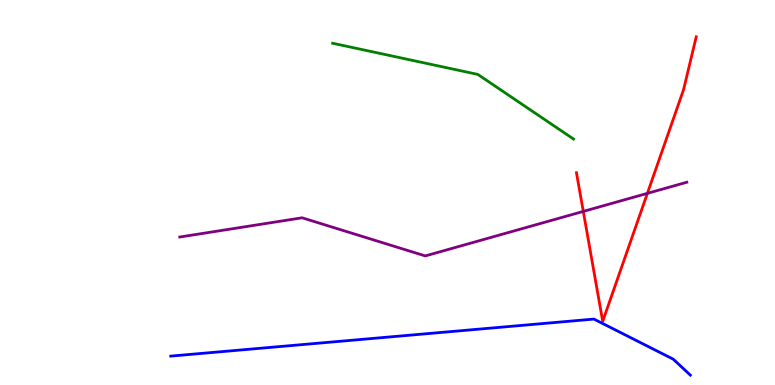[{'lines': ['blue', 'red'], 'intersections': []}, {'lines': ['green', 'red'], 'intersections': []}, {'lines': ['purple', 'red'], 'intersections': [{'x': 7.53, 'y': 4.51}, {'x': 8.35, 'y': 4.98}]}, {'lines': ['blue', 'green'], 'intersections': []}, {'lines': ['blue', 'purple'], 'intersections': []}, {'lines': ['green', 'purple'], 'intersections': []}]